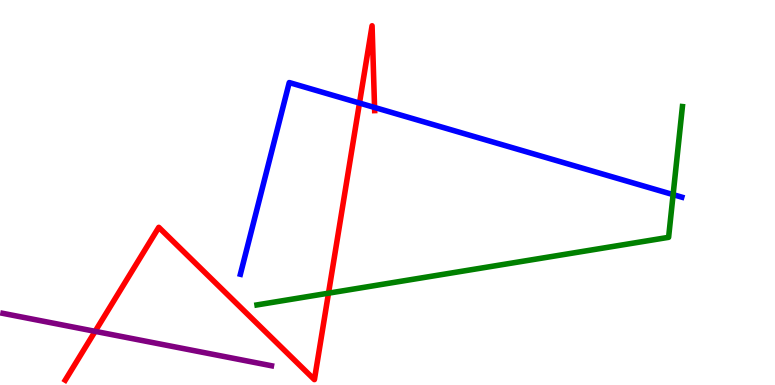[{'lines': ['blue', 'red'], 'intersections': [{'x': 4.64, 'y': 7.32}, {'x': 4.83, 'y': 7.21}]}, {'lines': ['green', 'red'], 'intersections': [{'x': 4.24, 'y': 2.39}]}, {'lines': ['purple', 'red'], 'intersections': [{'x': 1.23, 'y': 1.39}]}, {'lines': ['blue', 'green'], 'intersections': [{'x': 8.69, 'y': 4.95}]}, {'lines': ['blue', 'purple'], 'intersections': []}, {'lines': ['green', 'purple'], 'intersections': []}]